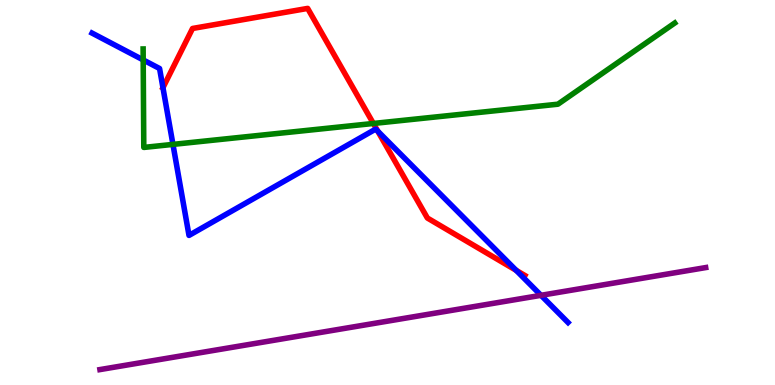[{'lines': ['blue', 'red'], 'intersections': [{'x': 2.1, 'y': 7.72}, {'x': 4.87, 'y': 6.59}, {'x': 6.66, 'y': 2.98}]}, {'lines': ['green', 'red'], 'intersections': [{'x': 4.82, 'y': 6.79}]}, {'lines': ['purple', 'red'], 'intersections': []}, {'lines': ['blue', 'green'], 'intersections': [{'x': 1.85, 'y': 8.44}, {'x': 2.23, 'y': 6.25}]}, {'lines': ['blue', 'purple'], 'intersections': [{'x': 6.98, 'y': 2.33}]}, {'lines': ['green', 'purple'], 'intersections': []}]